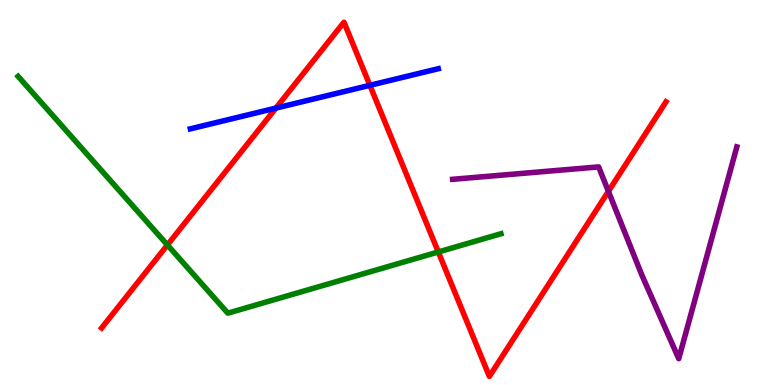[{'lines': ['blue', 'red'], 'intersections': [{'x': 3.56, 'y': 7.19}, {'x': 4.77, 'y': 7.78}]}, {'lines': ['green', 'red'], 'intersections': [{'x': 2.16, 'y': 3.64}, {'x': 5.66, 'y': 3.46}]}, {'lines': ['purple', 'red'], 'intersections': [{'x': 7.85, 'y': 5.03}]}, {'lines': ['blue', 'green'], 'intersections': []}, {'lines': ['blue', 'purple'], 'intersections': []}, {'lines': ['green', 'purple'], 'intersections': []}]